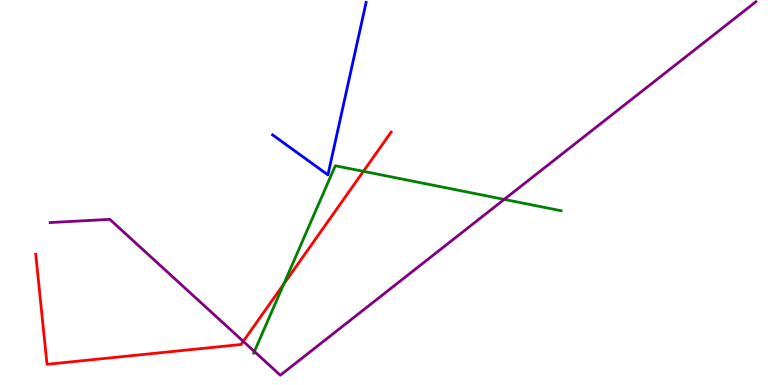[{'lines': ['blue', 'red'], 'intersections': []}, {'lines': ['green', 'red'], 'intersections': [{'x': 3.66, 'y': 2.62}, {'x': 4.69, 'y': 5.55}]}, {'lines': ['purple', 'red'], 'intersections': [{'x': 3.14, 'y': 1.13}]}, {'lines': ['blue', 'green'], 'intersections': []}, {'lines': ['blue', 'purple'], 'intersections': []}, {'lines': ['green', 'purple'], 'intersections': [{'x': 3.28, 'y': 0.87}, {'x': 6.51, 'y': 4.82}]}]